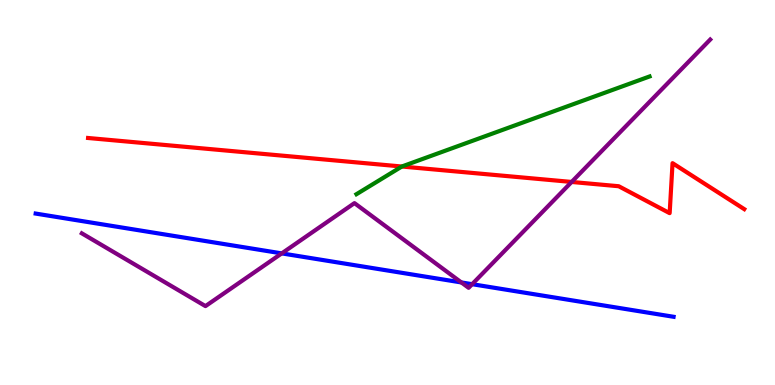[{'lines': ['blue', 'red'], 'intersections': []}, {'lines': ['green', 'red'], 'intersections': [{'x': 5.19, 'y': 5.67}]}, {'lines': ['purple', 'red'], 'intersections': [{'x': 7.38, 'y': 5.27}]}, {'lines': ['blue', 'green'], 'intersections': []}, {'lines': ['blue', 'purple'], 'intersections': [{'x': 3.64, 'y': 3.42}, {'x': 5.95, 'y': 2.66}, {'x': 6.09, 'y': 2.62}]}, {'lines': ['green', 'purple'], 'intersections': []}]